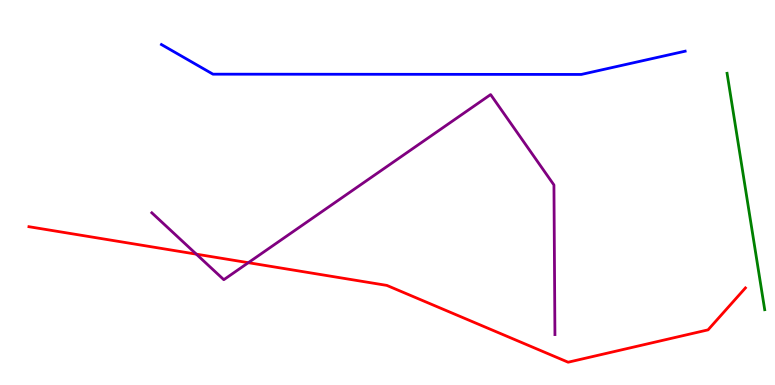[{'lines': ['blue', 'red'], 'intersections': []}, {'lines': ['green', 'red'], 'intersections': []}, {'lines': ['purple', 'red'], 'intersections': [{'x': 2.53, 'y': 3.4}, {'x': 3.2, 'y': 3.18}]}, {'lines': ['blue', 'green'], 'intersections': []}, {'lines': ['blue', 'purple'], 'intersections': []}, {'lines': ['green', 'purple'], 'intersections': []}]